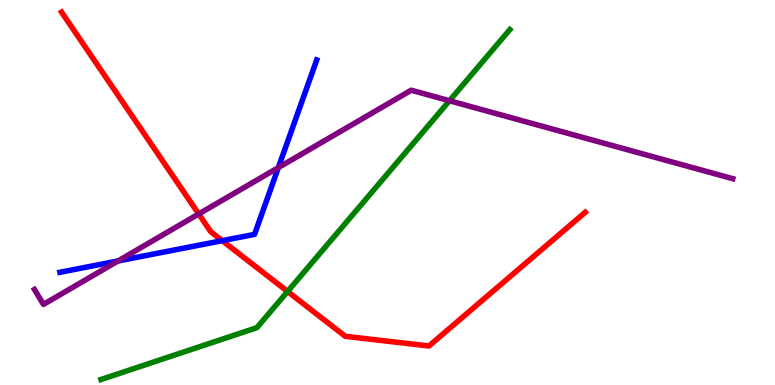[{'lines': ['blue', 'red'], 'intersections': [{'x': 2.87, 'y': 3.75}]}, {'lines': ['green', 'red'], 'intersections': [{'x': 3.71, 'y': 2.43}]}, {'lines': ['purple', 'red'], 'intersections': [{'x': 2.56, 'y': 4.44}]}, {'lines': ['blue', 'green'], 'intersections': []}, {'lines': ['blue', 'purple'], 'intersections': [{'x': 1.52, 'y': 3.22}, {'x': 3.59, 'y': 5.65}]}, {'lines': ['green', 'purple'], 'intersections': [{'x': 5.8, 'y': 7.38}]}]